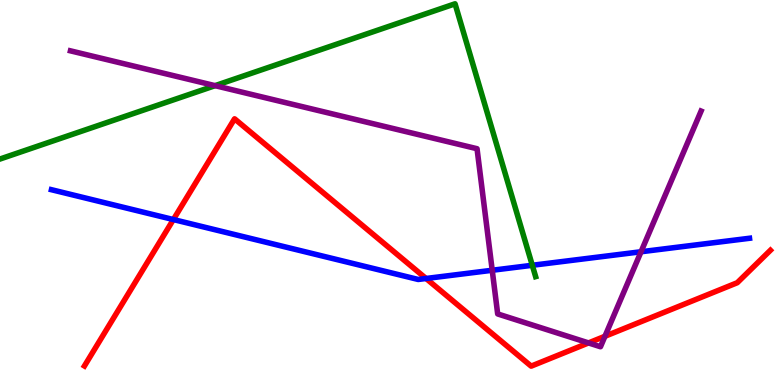[{'lines': ['blue', 'red'], 'intersections': [{'x': 2.24, 'y': 4.3}, {'x': 5.5, 'y': 2.77}]}, {'lines': ['green', 'red'], 'intersections': []}, {'lines': ['purple', 'red'], 'intersections': [{'x': 7.59, 'y': 1.09}, {'x': 7.81, 'y': 1.27}]}, {'lines': ['blue', 'green'], 'intersections': [{'x': 6.87, 'y': 3.11}]}, {'lines': ['blue', 'purple'], 'intersections': [{'x': 6.35, 'y': 2.98}, {'x': 8.27, 'y': 3.46}]}, {'lines': ['green', 'purple'], 'intersections': [{'x': 2.78, 'y': 7.78}]}]